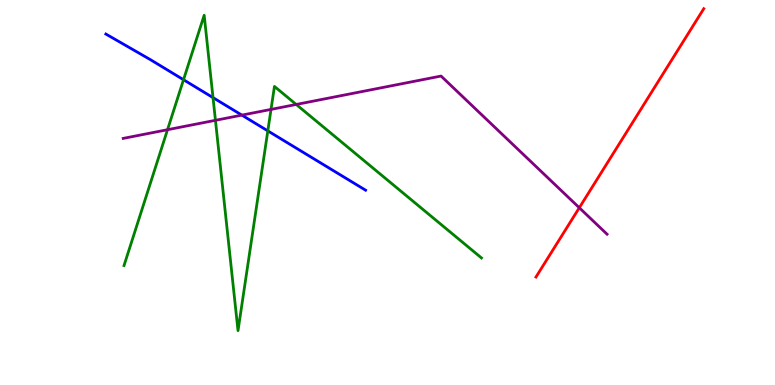[{'lines': ['blue', 'red'], 'intersections': []}, {'lines': ['green', 'red'], 'intersections': []}, {'lines': ['purple', 'red'], 'intersections': [{'x': 7.47, 'y': 4.6}]}, {'lines': ['blue', 'green'], 'intersections': [{'x': 2.37, 'y': 7.93}, {'x': 2.75, 'y': 7.46}, {'x': 3.46, 'y': 6.6}]}, {'lines': ['blue', 'purple'], 'intersections': [{'x': 3.12, 'y': 7.01}]}, {'lines': ['green', 'purple'], 'intersections': [{'x': 2.16, 'y': 6.63}, {'x': 2.78, 'y': 6.88}, {'x': 3.5, 'y': 7.16}, {'x': 3.82, 'y': 7.29}]}]